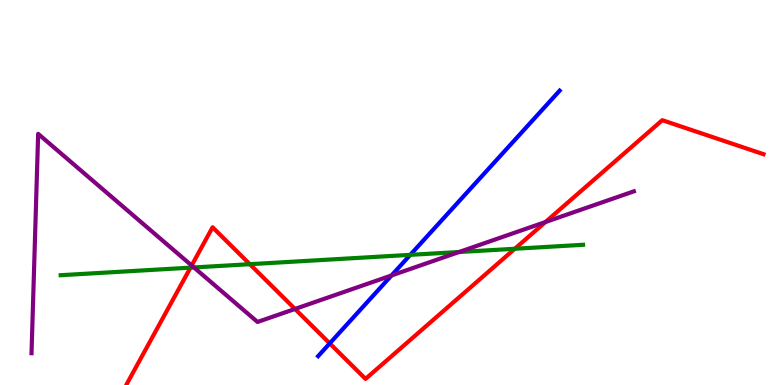[{'lines': ['blue', 'red'], 'intersections': [{'x': 4.25, 'y': 1.08}]}, {'lines': ['green', 'red'], 'intersections': [{'x': 2.46, 'y': 3.05}, {'x': 3.22, 'y': 3.14}, {'x': 6.64, 'y': 3.54}]}, {'lines': ['purple', 'red'], 'intersections': [{'x': 2.47, 'y': 3.1}, {'x': 3.81, 'y': 1.98}, {'x': 7.04, 'y': 4.23}]}, {'lines': ['blue', 'green'], 'intersections': [{'x': 5.29, 'y': 3.38}]}, {'lines': ['blue', 'purple'], 'intersections': [{'x': 5.05, 'y': 2.85}]}, {'lines': ['green', 'purple'], 'intersections': [{'x': 2.5, 'y': 3.05}, {'x': 5.92, 'y': 3.45}]}]